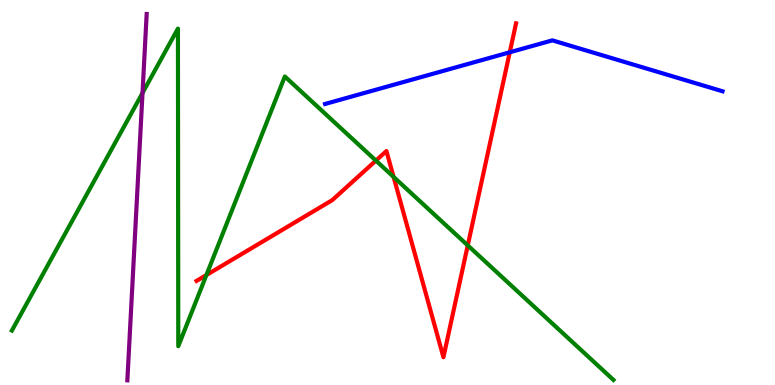[{'lines': ['blue', 'red'], 'intersections': [{'x': 6.58, 'y': 8.64}]}, {'lines': ['green', 'red'], 'intersections': [{'x': 2.66, 'y': 2.86}, {'x': 4.85, 'y': 5.83}, {'x': 5.08, 'y': 5.41}, {'x': 6.04, 'y': 3.63}]}, {'lines': ['purple', 'red'], 'intersections': []}, {'lines': ['blue', 'green'], 'intersections': []}, {'lines': ['blue', 'purple'], 'intersections': []}, {'lines': ['green', 'purple'], 'intersections': [{'x': 1.84, 'y': 7.58}]}]